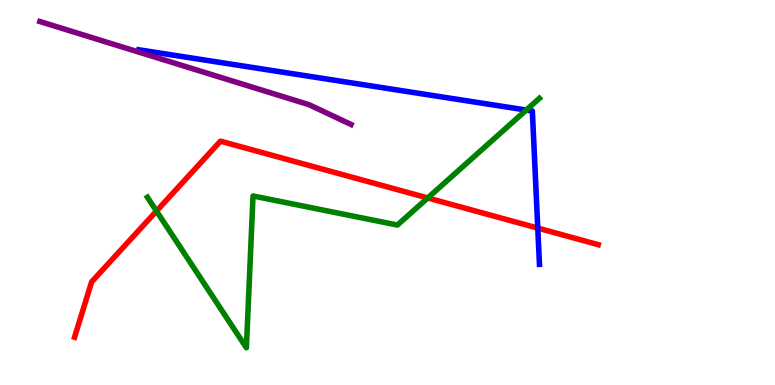[{'lines': ['blue', 'red'], 'intersections': [{'x': 6.94, 'y': 4.08}]}, {'lines': ['green', 'red'], 'intersections': [{'x': 2.02, 'y': 4.52}, {'x': 5.52, 'y': 4.86}]}, {'lines': ['purple', 'red'], 'intersections': []}, {'lines': ['blue', 'green'], 'intersections': [{'x': 6.79, 'y': 7.14}]}, {'lines': ['blue', 'purple'], 'intersections': []}, {'lines': ['green', 'purple'], 'intersections': []}]